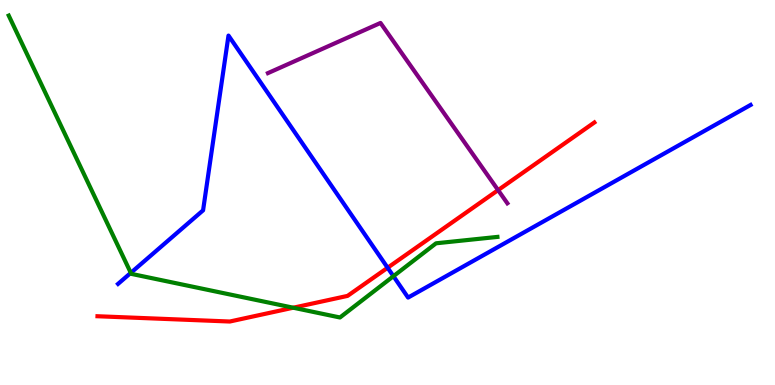[{'lines': ['blue', 'red'], 'intersections': [{'x': 5.0, 'y': 3.05}]}, {'lines': ['green', 'red'], 'intersections': [{'x': 3.78, 'y': 2.01}]}, {'lines': ['purple', 'red'], 'intersections': [{'x': 6.43, 'y': 5.06}]}, {'lines': ['blue', 'green'], 'intersections': [{'x': 1.69, 'y': 2.91}, {'x': 5.08, 'y': 2.83}]}, {'lines': ['blue', 'purple'], 'intersections': []}, {'lines': ['green', 'purple'], 'intersections': []}]